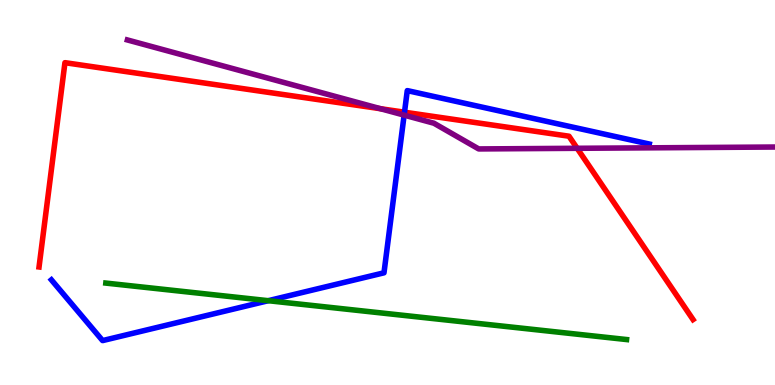[{'lines': ['blue', 'red'], 'intersections': [{'x': 5.22, 'y': 7.09}]}, {'lines': ['green', 'red'], 'intersections': []}, {'lines': ['purple', 'red'], 'intersections': [{'x': 4.91, 'y': 7.18}, {'x': 7.45, 'y': 6.15}]}, {'lines': ['blue', 'green'], 'intersections': [{'x': 3.46, 'y': 2.19}]}, {'lines': ['blue', 'purple'], 'intersections': [{'x': 5.21, 'y': 7.01}]}, {'lines': ['green', 'purple'], 'intersections': []}]